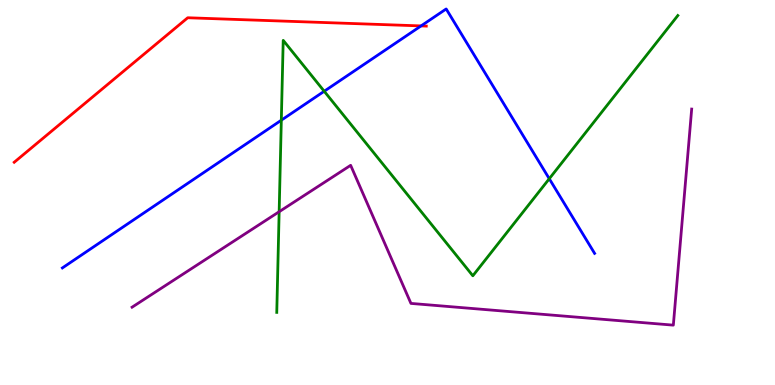[{'lines': ['blue', 'red'], 'intersections': [{'x': 5.43, 'y': 9.33}]}, {'lines': ['green', 'red'], 'intersections': []}, {'lines': ['purple', 'red'], 'intersections': []}, {'lines': ['blue', 'green'], 'intersections': [{'x': 3.63, 'y': 6.88}, {'x': 4.18, 'y': 7.63}, {'x': 7.09, 'y': 5.36}]}, {'lines': ['blue', 'purple'], 'intersections': []}, {'lines': ['green', 'purple'], 'intersections': [{'x': 3.6, 'y': 4.5}]}]